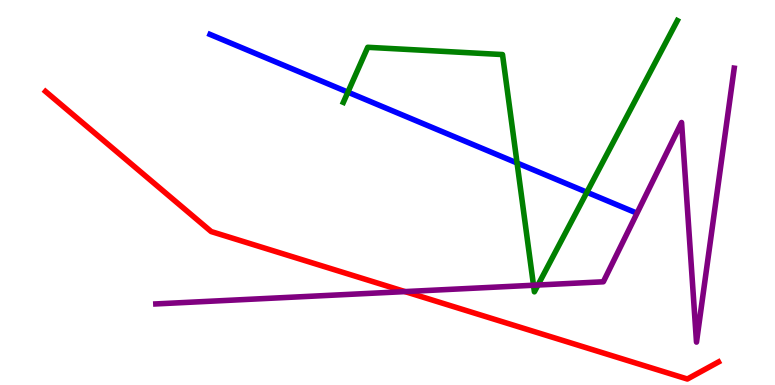[{'lines': ['blue', 'red'], 'intersections': []}, {'lines': ['green', 'red'], 'intersections': []}, {'lines': ['purple', 'red'], 'intersections': [{'x': 5.23, 'y': 2.43}]}, {'lines': ['blue', 'green'], 'intersections': [{'x': 4.49, 'y': 7.61}, {'x': 6.67, 'y': 5.77}, {'x': 7.57, 'y': 5.01}]}, {'lines': ['blue', 'purple'], 'intersections': []}, {'lines': ['green', 'purple'], 'intersections': [{'x': 6.88, 'y': 2.59}, {'x': 6.94, 'y': 2.6}]}]